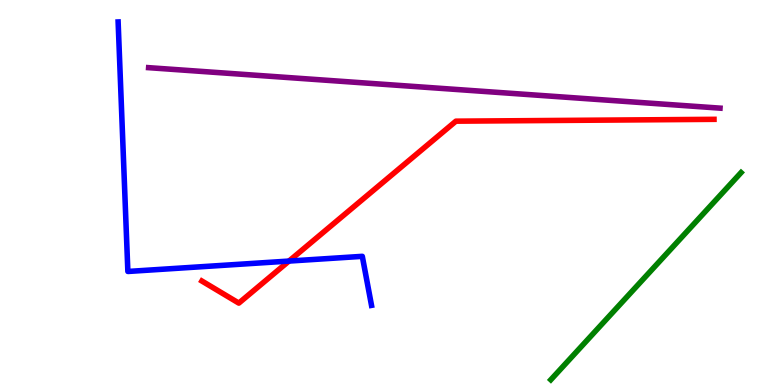[{'lines': ['blue', 'red'], 'intersections': [{'x': 3.73, 'y': 3.22}]}, {'lines': ['green', 'red'], 'intersections': []}, {'lines': ['purple', 'red'], 'intersections': []}, {'lines': ['blue', 'green'], 'intersections': []}, {'lines': ['blue', 'purple'], 'intersections': []}, {'lines': ['green', 'purple'], 'intersections': []}]